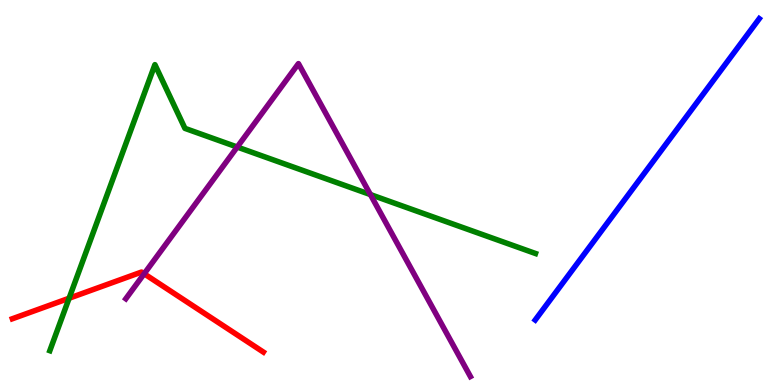[{'lines': ['blue', 'red'], 'intersections': []}, {'lines': ['green', 'red'], 'intersections': [{'x': 0.891, 'y': 2.25}]}, {'lines': ['purple', 'red'], 'intersections': [{'x': 1.86, 'y': 2.89}]}, {'lines': ['blue', 'green'], 'intersections': []}, {'lines': ['blue', 'purple'], 'intersections': []}, {'lines': ['green', 'purple'], 'intersections': [{'x': 3.06, 'y': 6.18}, {'x': 4.78, 'y': 4.95}]}]